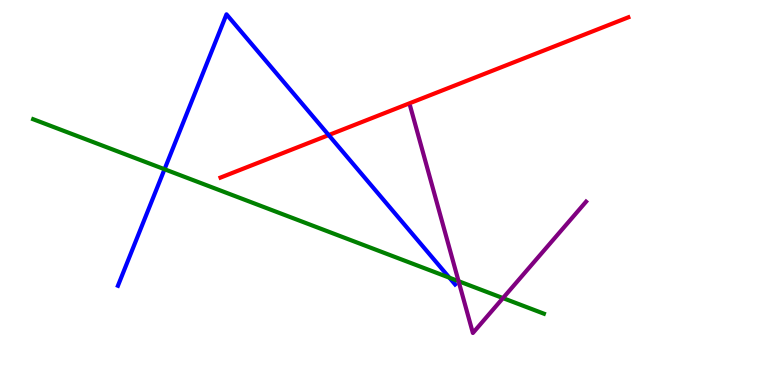[{'lines': ['blue', 'red'], 'intersections': [{'x': 4.24, 'y': 6.49}]}, {'lines': ['green', 'red'], 'intersections': []}, {'lines': ['purple', 'red'], 'intersections': []}, {'lines': ['blue', 'green'], 'intersections': [{'x': 2.12, 'y': 5.6}, {'x': 5.8, 'y': 2.79}]}, {'lines': ['blue', 'purple'], 'intersections': []}, {'lines': ['green', 'purple'], 'intersections': [{'x': 5.92, 'y': 2.7}, {'x': 6.49, 'y': 2.26}]}]